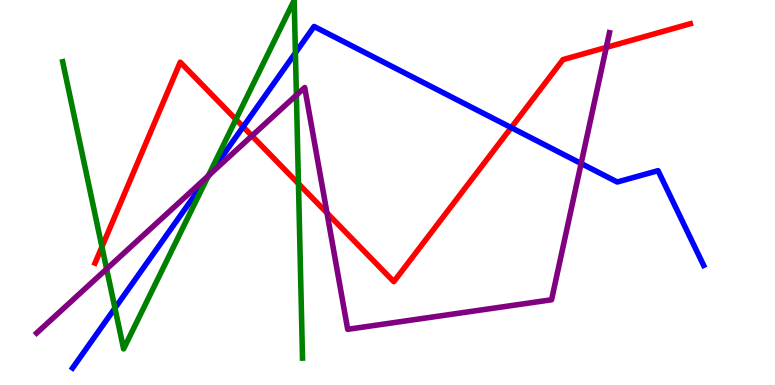[{'lines': ['blue', 'red'], 'intersections': [{'x': 3.14, 'y': 6.71}, {'x': 6.6, 'y': 6.69}]}, {'lines': ['green', 'red'], 'intersections': [{'x': 1.32, 'y': 3.59}, {'x': 3.04, 'y': 6.9}, {'x': 3.85, 'y': 5.23}]}, {'lines': ['purple', 'red'], 'intersections': [{'x': 3.25, 'y': 6.47}, {'x': 4.22, 'y': 4.47}, {'x': 7.82, 'y': 8.77}]}, {'lines': ['blue', 'green'], 'intersections': [{'x': 1.48, 'y': 2.0}, {'x': 2.68, 'y': 5.41}, {'x': 3.81, 'y': 8.63}]}, {'lines': ['blue', 'purple'], 'intersections': [{'x': 2.69, 'y': 5.45}, {'x': 7.5, 'y': 5.75}]}, {'lines': ['green', 'purple'], 'intersections': [{'x': 1.38, 'y': 3.01}, {'x': 2.69, 'y': 5.43}, {'x': 3.82, 'y': 7.53}]}]